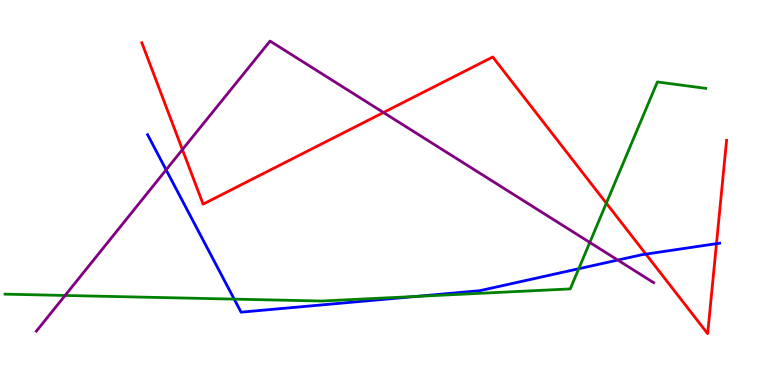[{'lines': ['blue', 'red'], 'intersections': [{'x': 8.33, 'y': 3.4}, {'x': 9.24, 'y': 3.67}]}, {'lines': ['green', 'red'], 'intersections': [{'x': 7.82, 'y': 4.72}]}, {'lines': ['purple', 'red'], 'intersections': [{'x': 2.35, 'y': 6.11}, {'x': 4.95, 'y': 7.08}]}, {'lines': ['blue', 'green'], 'intersections': [{'x': 3.02, 'y': 2.23}, {'x': 5.37, 'y': 2.3}, {'x': 7.47, 'y': 3.02}]}, {'lines': ['blue', 'purple'], 'intersections': [{'x': 2.14, 'y': 5.59}, {'x': 7.97, 'y': 3.24}]}, {'lines': ['green', 'purple'], 'intersections': [{'x': 0.84, 'y': 2.33}, {'x': 7.61, 'y': 3.7}]}]